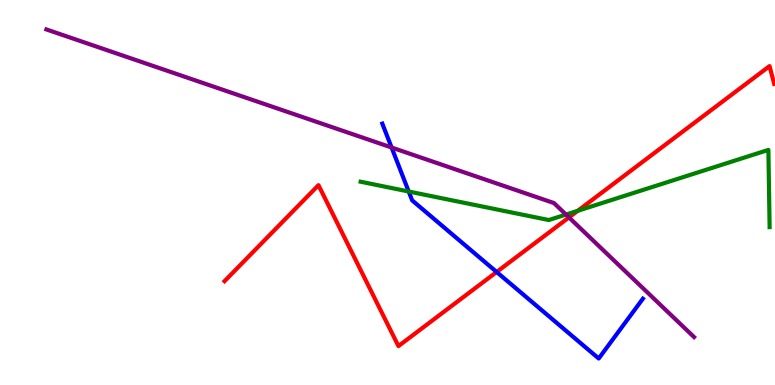[{'lines': ['blue', 'red'], 'intersections': [{'x': 6.41, 'y': 2.94}]}, {'lines': ['green', 'red'], 'intersections': [{'x': 7.45, 'y': 4.52}]}, {'lines': ['purple', 'red'], 'intersections': [{'x': 7.34, 'y': 4.35}]}, {'lines': ['blue', 'green'], 'intersections': [{'x': 5.27, 'y': 5.03}]}, {'lines': ['blue', 'purple'], 'intersections': [{'x': 5.05, 'y': 6.17}]}, {'lines': ['green', 'purple'], 'intersections': [{'x': 7.3, 'y': 4.43}]}]